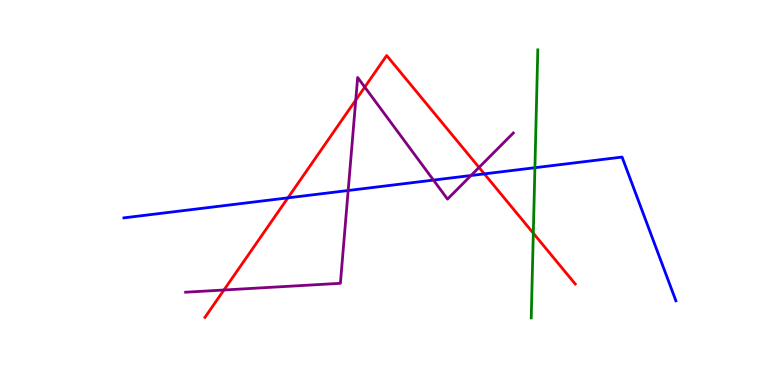[{'lines': ['blue', 'red'], 'intersections': [{'x': 3.71, 'y': 4.86}, {'x': 6.25, 'y': 5.48}]}, {'lines': ['green', 'red'], 'intersections': [{'x': 6.88, 'y': 3.94}]}, {'lines': ['purple', 'red'], 'intersections': [{'x': 2.89, 'y': 2.47}, {'x': 4.59, 'y': 7.4}, {'x': 4.71, 'y': 7.74}, {'x': 6.18, 'y': 5.65}]}, {'lines': ['blue', 'green'], 'intersections': [{'x': 6.9, 'y': 5.64}]}, {'lines': ['blue', 'purple'], 'intersections': [{'x': 4.49, 'y': 5.05}, {'x': 5.59, 'y': 5.32}, {'x': 6.08, 'y': 5.44}]}, {'lines': ['green', 'purple'], 'intersections': []}]